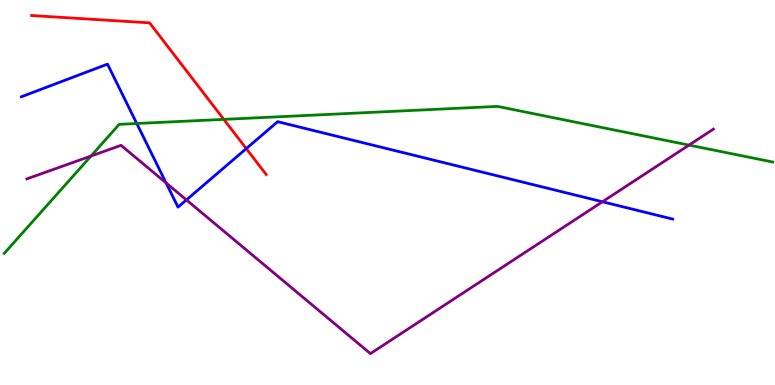[{'lines': ['blue', 'red'], 'intersections': [{'x': 3.18, 'y': 6.14}]}, {'lines': ['green', 'red'], 'intersections': [{'x': 2.89, 'y': 6.9}]}, {'lines': ['purple', 'red'], 'intersections': []}, {'lines': ['blue', 'green'], 'intersections': [{'x': 1.76, 'y': 6.79}]}, {'lines': ['blue', 'purple'], 'intersections': [{'x': 2.14, 'y': 5.25}, {'x': 2.41, 'y': 4.81}, {'x': 7.77, 'y': 4.76}]}, {'lines': ['green', 'purple'], 'intersections': [{'x': 1.17, 'y': 5.95}, {'x': 8.89, 'y': 6.23}]}]